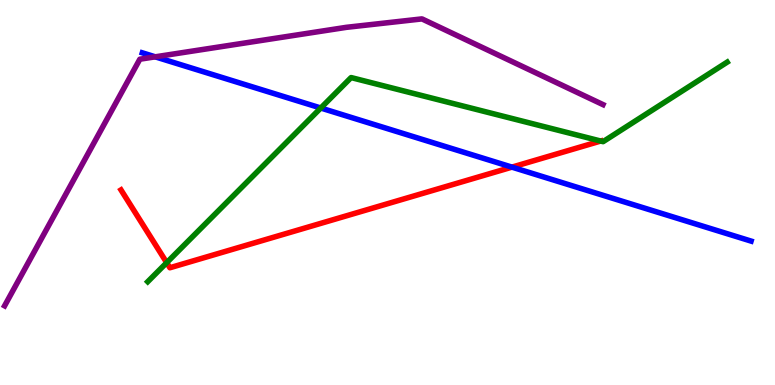[{'lines': ['blue', 'red'], 'intersections': [{'x': 6.61, 'y': 5.66}]}, {'lines': ['green', 'red'], 'intersections': [{'x': 2.15, 'y': 3.18}, {'x': 7.75, 'y': 6.34}]}, {'lines': ['purple', 'red'], 'intersections': []}, {'lines': ['blue', 'green'], 'intersections': [{'x': 4.14, 'y': 7.19}]}, {'lines': ['blue', 'purple'], 'intersections': [{'x': 2.0, 'y': 8.52}]}, {'lines': ['green', 'purple'], 'intersections': []}]